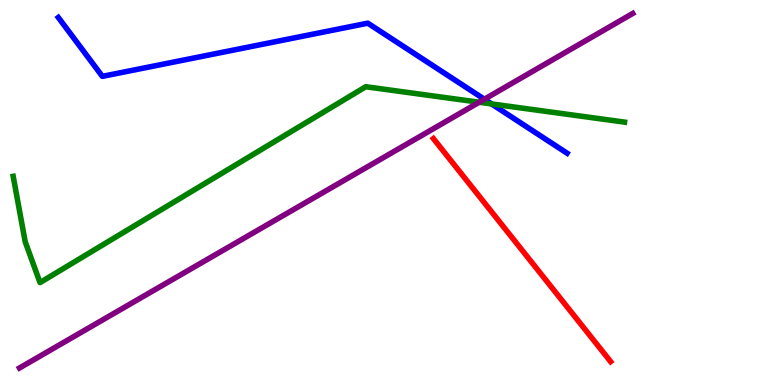[{'lines': ['blue', 'red'], 'intersections': []}, {'lines': ['green', 'red'], 'intersections': []}, {'lines': ['purple', 'red'], 'intersections': []}, {'lines': ['blue', 'green'], 'intersections': [{'x': 6.34, 'y': 7.3}]}, {'lines': ['blue', 'purple'], 'intersections': [{'x': 6.25, 'y': 7.42}]}, {'lines': ['green', 'purple'], 'intersections': [{'x': 6.18, 'y': 7.34}]}]